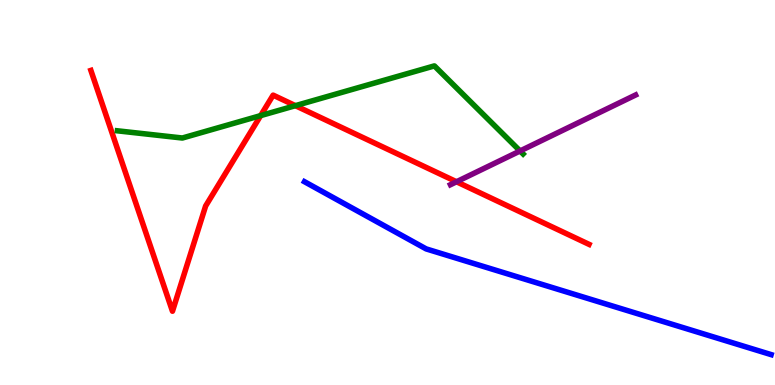[{'lines': ['blue', 'red'], 'intersections': []}, {'lines': ['green', 'red'], 'intersections': [{'x': 3.36, 'y': 7.0}, {'x': 3.81, 'y': 7.26}]}, {'lines': ['purple', 'red'], 'intersections': [{'x': 5.89, 'y': 5.28}]}, {'lines': ['blue', 'green'], 'intersections': []}, {'lines': ['blue', 'purple'], 'intersections': []}, {'lines': ['green', 'purple'], 'intersections': [{'x': 6.71, 'y': 6.08}]}]